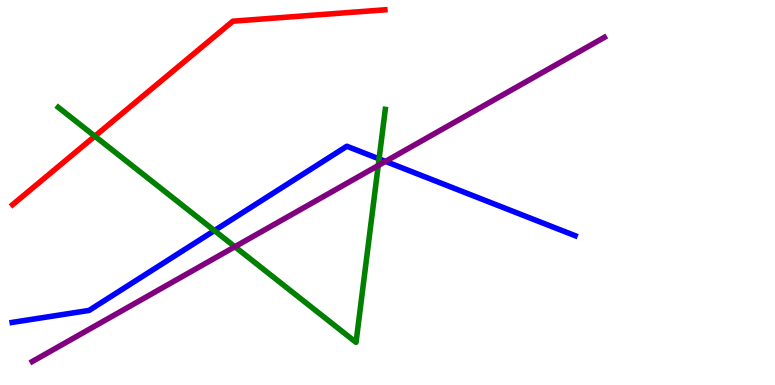[{'lines': ['blue', 'red'], 'intersections': []}, {'lines': ['green', 'red'], 'intersections': [{'x': 1.22, 'y': 6.46}]}, {'lines': ['purple', 'red'], 'intersections': []}, {'lines': ['blue', 'green'], 'intersections': [{'x': 2.77, 'y': 4.01}, {'x': 4.89, 'y': 5.87}]}, {'lines': ['blue', 'purple'], 'intersections': [{'x': 4.97, 'y': 5.81}]}, {'lines': ['green', 'purple'], 'intersections': [{'x': 3.03, 'y': 3.59}, {'x': 4.88, 'y': 5.7}]}]